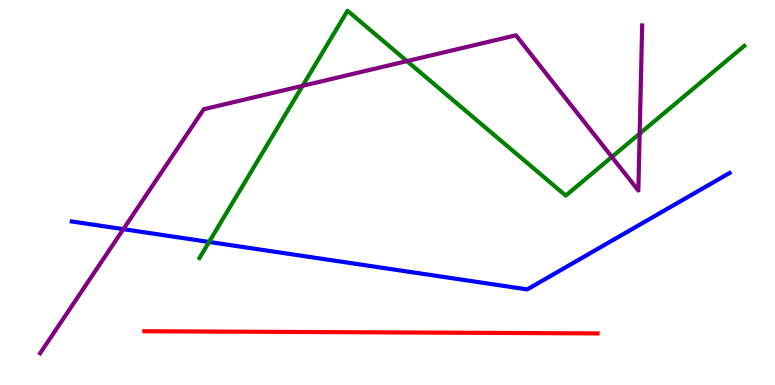[{'lines': ['blue', 'red'], 'intersections': []}, {'lines': ['green', 'red'], 'intersections': []}, {'lines': ['purple', 'red'], 'intersections': []}, {'lines': ['blue', 'green'], 'intersections': [{'x': 2.7, 'y': 3.72}]}, {'lines': ['blue', 'purple'], 'intersections': [{'x': 1.59, 'y': 4.05}]}, {'lines': ['green', 'purple'], 'intersections': [{'x': 3.9, 'y': 7.77}, {'x': 5.25, 'y': 8.41}, {'x': 7.89, 'y': 5.92}, {'x': 8.25, 'y': 6.53}]}]